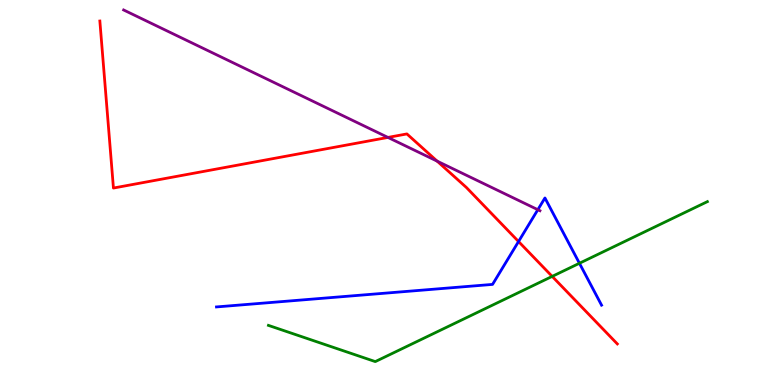[{'lines': ['blue', 'red'], 'intersections': [{'x': 6.69, 'y': 3.73}]}, {'lines': ['green', 'red'], 'intersections': [{'x': 7.12, 'y': 2.82}]}, {'lines': ['purple', 'red'], 'intersections': [{'x': 5.01, 'y': 6.43}, {'x': 5.64, 'y': 5.81}]}, {'lines': ['blue', 'green'], 'intersections': [{'x': 7.48, 'y': 3.16}]}, {'lines': ['blue', 'purple'], 'intersections': [{'x': 6.94, 'y': 4.55}]}, {'lines': ['green', 'purple'], 'intersections': []}]